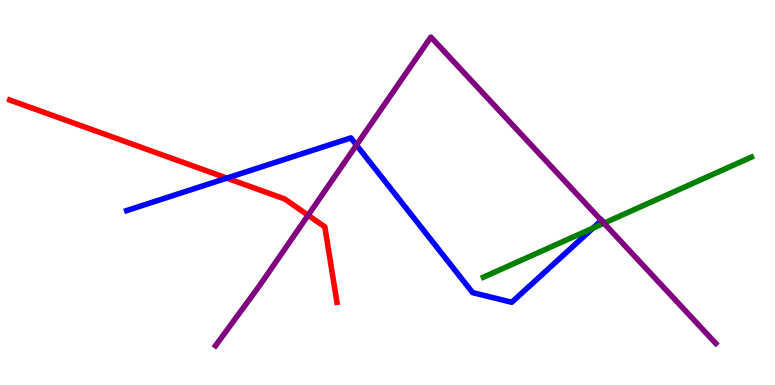[{'lines': ['blue', 'red'], 'intersections': [{'x': 2.93, 'y': 5.37}]}, {'lines': ['green', 'red'], 'intersections': []}, {'lines': ['purple', 'red'], 'intersections': [{'x': 3.98, 'y': 4.41}]}, {'lines': ['blue', 'green'], 'intersections': [{'x': 7.65, 'y': 4.08}]}, {'lines': ['blue', 'purple'], 'intersections': [{'x': 4.6, 'y': 6.23}, {'x': 7.76, 'y': 4.27}]}, {'lines': ['green', 'purple'], 'intersections': [{'x': 7.79, 'y': 4.2}]}]